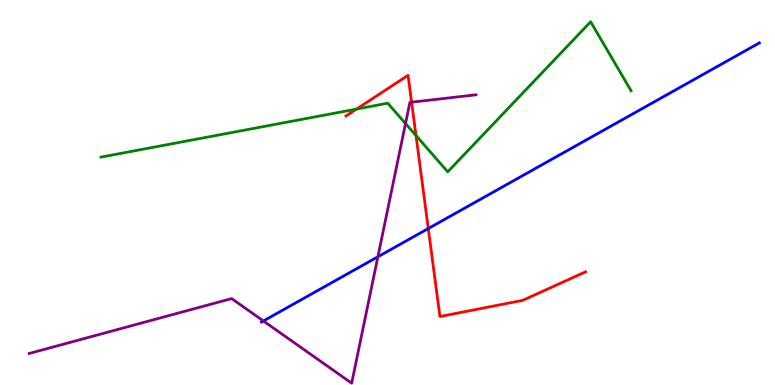[{'lines': ['blue', 'red'], 'intersections': [{'x': 5.53, 'y': 4.06}]}, {'lines': ['green', 'red'], 'intersections': [{'x': 4.6, 'y': 7.17}, {'x': 5.37, 'y': 6.48}]}, {'lines': ['purple', 'red'], 'intersections': [{'x': 5.31, 'y': 7.35}]}, {'lines': ['blue', 'green'], 'intersections': []}, {'lines': ['blue', 'purple'], 'intersections': [{'x': 3.4, 'y': 1.66}, {'x': 4.88, 'y': 3.33}]}, {'lines': ['green', 'purple'], 'intersections': [{'x': 5.23, 'y': 6.79}]}]